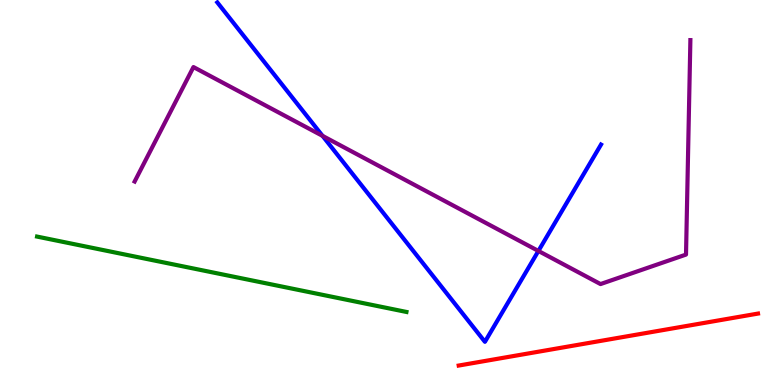[{'lines': ['blue', 'red'], 'intersections': []}, {'lines': ['green', 'red'], 'intersections': []}, {'lines': ['purple', 'red'], 'intersections': []}, {'lines': ['blue', 'green'], 'intersections': []}, {'lines': ['blue', 'purple'], 'intersections': [{'x': 4.16, 'y': 6.47}, {'x': 6.95, 'y': 3.48}]}, {'lines': ['green', 'purple'], 'intersections': []}]